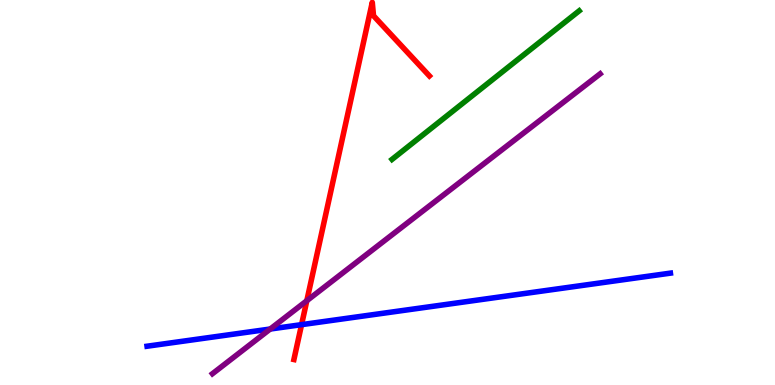[{'lines': ['blue', 'red'], 'intersections': [{'x': 3.89, 'y': 1.57}]}, {'lines': ['green', 'red'], 'intersections': []}, {'lines': ['purple', 'red'], 'intersections': [{'x': 3.96, 'y': 2.19}]}, {'lines': ['blue', 'green'], 'intersections': []}, {'lines': ['blue', 'purple'], 'intersections': [{'x': 3.49, 'y': 1.45}]}, {'lines': ['green', 'purple'], 'intersections': []}]